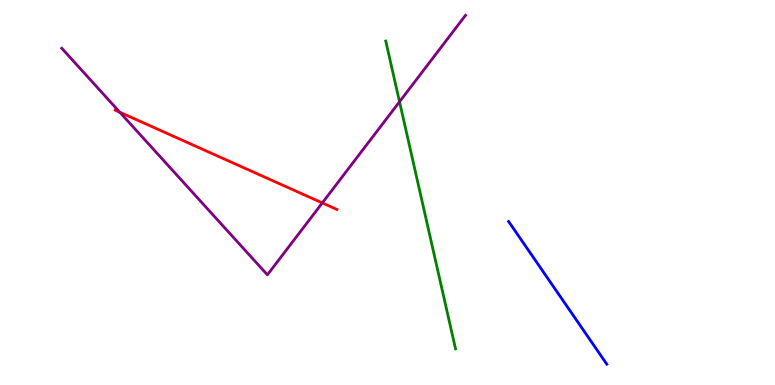[{'lines': ['blue', 'red'], 'intersections': []}, {'lines': ['green', 'red'], 'intersections': []}, {'lines': ['purple', 'red'], 'intersections': [{'x': 1.55, 'y': 7.08}, {'x': 4.16, 'y': 4.73}]}, {'lines': ['blue', 'green'], 'intersections': []}, {'lines': ['blue', 'purple'], 'intersections': []}, {'lines': ['green', 'purple'], 'intersections': [{'x': 5.16, 'y': 7.36}]}]